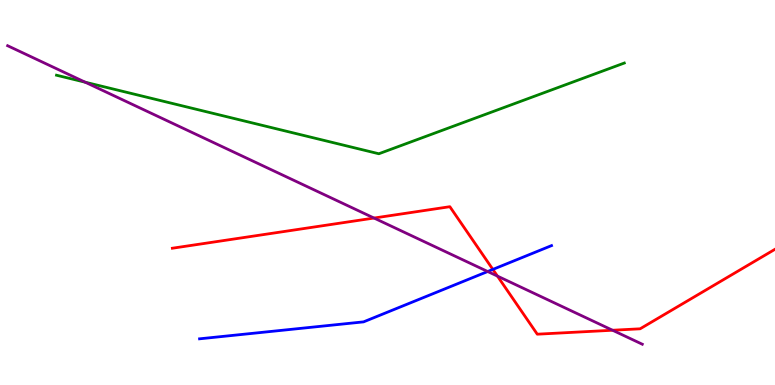[{'lines': ['blue', 'red'], 'intersections': [{'x': 6.36, 'y': 3.0}]}, {'lines': ['green', 'red'], 'intersections': []}, {'lines': ['purple', 'red'], 'intersections': [{'x': 4.83, 'y': 4.34}, {'x': 6.42, 'y': 2.83}, {'x': 7.9, 'y': 1.42}]}, {'lines': ['blue', 'green'], 'intersections': []}, {'lines': ['blue', 'purple'], 'intersections': [{'x': 6.29, 'y': 2.95}]}, {'lines': ['green', 'purple'], 'intersections': [{'x': 1.1, 'y': 7.86}]}]